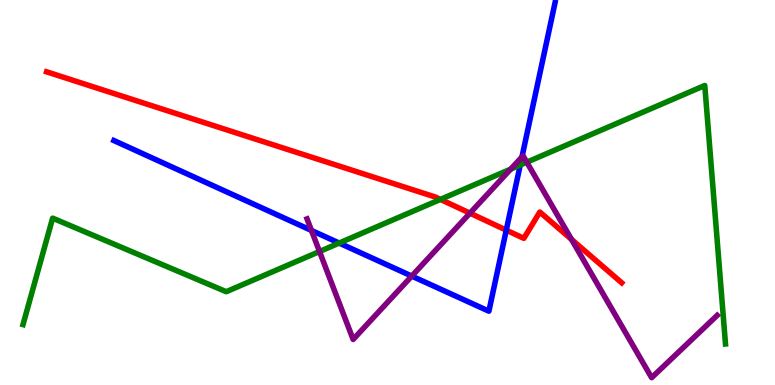[{'lines': ['blue', 'red'], 'intersections': [{'x': 6.53, 'y': 4.02}]}, {'lines': ['green', 'red'], 'intersections': [{'x': 5.68, 'y': 4.82}]}, {'lines': ['purple', 'red'], 'intersections': [{'x': 6.06, 'y': 4.46}, {'x': 7.37, 'y': 3.78}]}, {'lines': ['blue', 'green'], 'intersections': [{'x': 4.38, 'y': 3.69}, {'x': 6.71, 'y': 5.71}]}, {'lines': ['blue', 'purple'], 'intersections': [{'x': 4.02, 'y': 4.01}, {'x': 5.31, 'y': 2.83}, {'x': 6.74, 'y': 5.92}]}, {'lines': ['green', 'purple'], 'intersections': [{'x': 4.12, 'y': 3.47}, {'x': 6.59, 'y': 5.61}, {'x': 6.8, 'y': 5.79}]}]